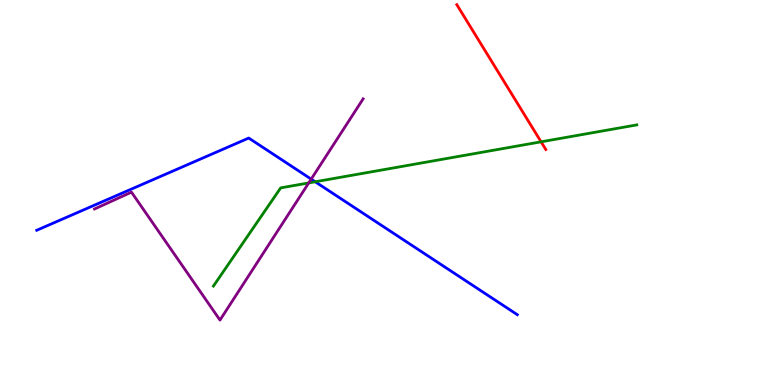[{'lines': ['blue', 'red'], 'intersections': []}, {'lines': ['green', 'red'], 'intersections': [{'x': 6.98, 'y': 6.32}]}, {'lines': ['purple', 'red'], 'intersections': []}, {'lines': ['blue', 'green'], 'intersections': [{'x': 4.07, 'y': 5.28}]}, {'lines': ['blue', 'purple'], 'intersections': [{'x': 4.02, 'y': 5.35}]}, {'lines': ['green', 'purple'], 'intersections': [{'x': 3.98, 'y': 5.25}]}]